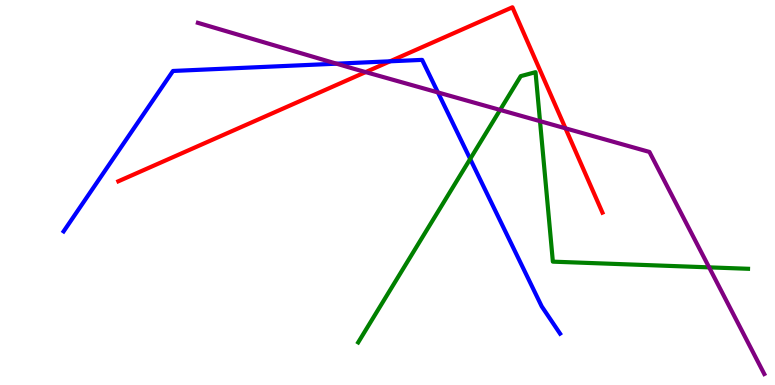[{'lines': ['blue', 'red'], 'intersections': [{'x': 5.03, 'y': 8.41}]}, {'lines': ['green', 'red'], 'intersections': []}, {'lines': ['purple', 'red'], 'intersections': [{'x': 4.72, 'y': 8.13}, {'x': 7.3, 'y': 6.67}]}, {'lines': ['blue', 'green'], 'intersections': [{'x': 6.07, 'y': 5.87}]}, {'lines': ['blue', 'purple'], 'intersections': [{'x': 4.34, 'y': 8.35}, {'x': 5.65, 'y': 7.6}]}, {'lines': ['green', 'purple'], 'intersections': [{'x': 6.45, 'y': 7.14}, {'x': 6.97, 'y': 6.85}, {'x': 9.15, 'y': 3.06}]}]